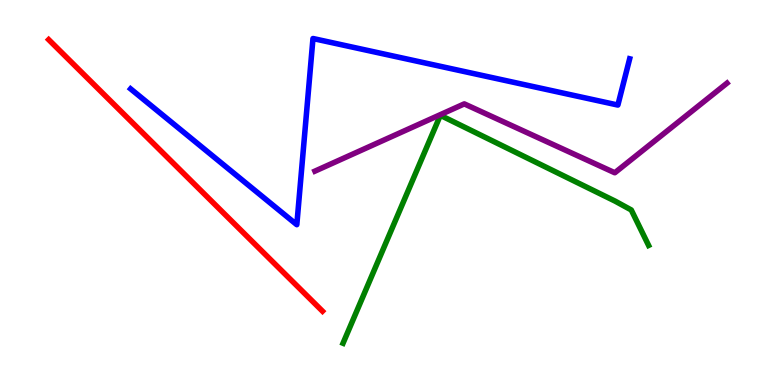[{'lines': ['blue', 'red'], 'intersections': []}, {'lines': ['green', 'red'], 'intersections': []}, {'lines': ['purple', 'red'], 'intersections': []}, {'lines': ['blue', 'green'], 'intersections': []}, {'lines': ['blue', 'purple'], 'intersections': []}, {'lines': ['green', 'purple'], 'intersections': []}]